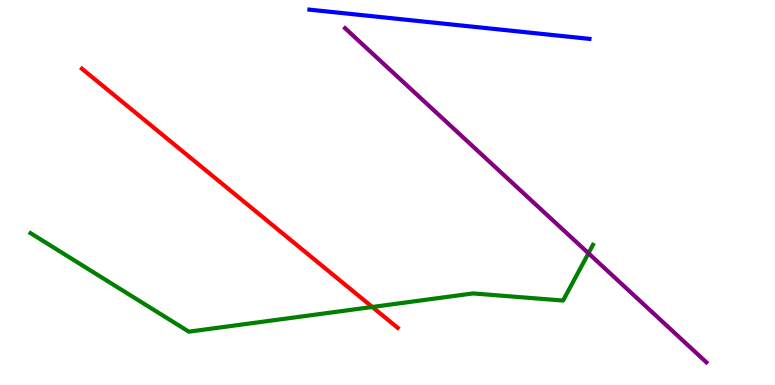[{'lines': ['blue', 'red'], 'intersections': []}, {'lines': ['green', 'red'], 'intersections': [{'x': 4.8, 'y': 2.03}]}, {'lines': ['purple', 'red'], 'intersections': []}, {'lines': ['blue', 'green'], 'intersections': []}, {'lines': ['blue', 'purple'], 'intersections': []}, {'lines': ['green', 'purple'], 'intersections': [{'x': 7.59, 'y': 3.42}]}]